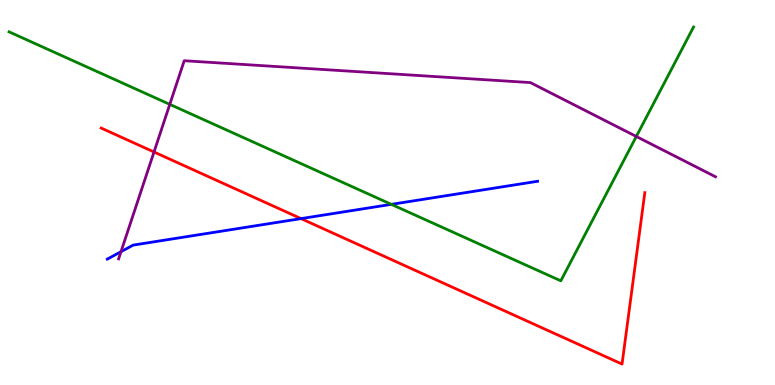[{'lines': ['blue', 'red'], 'intersections': [{'x': 3.88, 'y': 4.32}]}, {'lines': ['green', 'red'], 'intersections': []}, {'lines': ['purple', 'red'], 'intersections': [{'x': 1.99, 'y': 6.05}]}, {'lines': ['blue', 'green'], 'intersections': [{'x': 5.05, 'y': 4.69}]}, {'lines': ['blue', 'purple'], 'intersections': [{'x': 1.56, 'y': 3.46}]}, {'lines': ['green', 'purple'], 'intersections': [{'x': 2.19, 'y': 7.29}, {'x': 8.21, 'y': 6.46}]}]